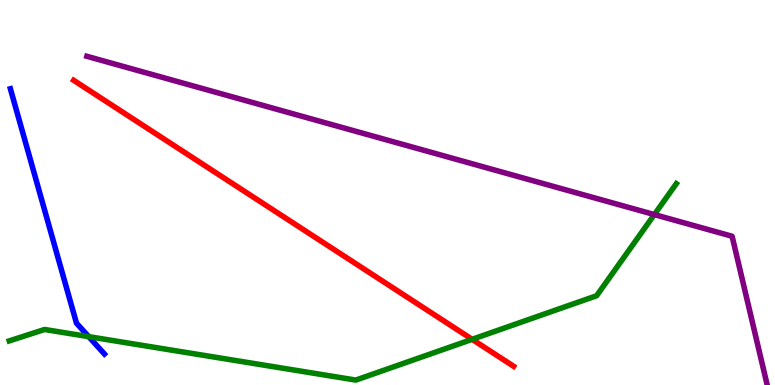[{'lines': ['blue', 'red'], 'intersections': []}, {'lines': ['green', 'red'], 'intersections': [{'x': 6.09, 'y': 1.19}]}, {'lines': ['purple', 'red'], 'intersections': []}, {'lines': ['blue', 'green'], 'intersections': [{'x': 1.14, 'y': 1.26}]}, {'lines': ['blue', 'purple'], 'intersections': []}, {'lines': ['green', 'purple'], 'intersections': [{'x': 8.44, 'y': 4.43}]}]